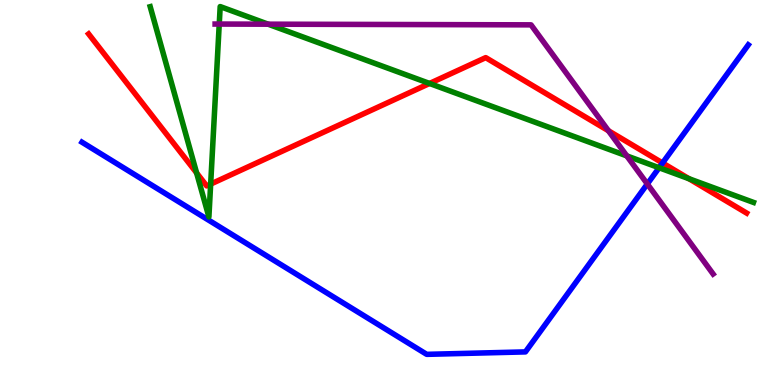[{'lines': ['blue', 'red'], 'intersections': [{'x': 8.55, 'y': 5.77}]}, {'lines': ['green', 'red'], 'intersections': [{'x': 2.54, 'y': 5.51}, {'x': 2.72, 'y': 5.22}, {'x': 5.54, 'y': 7.83}, {'x': 8.89, 'y': 5.36}]}, {'lines': ['purple', 'red'], 'intersections': [{'x': 7.85, 'y': 6.6}]}, {'lines': ['blue', 'green'], 'intersections': [{'x': 8.5, 'y': 5.64}]}, {'lines': ['blue', 'purple'], 'intersections': [{'x': 8.35, 'y': 5.22}]}, {'lines': ['green', 'purple'], 'intersections': [{'x': 2.83, 'y': 9.38}, {'x': 3.46, 'y': 9.37}, {'x': 8.09, 'y': 5.95}]}]